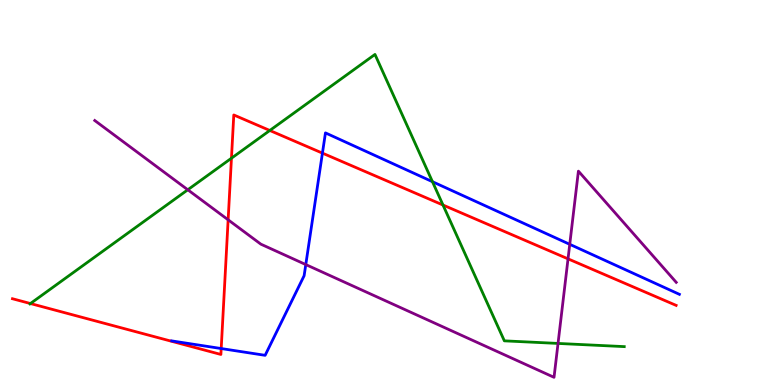[{'lines': ['blue', 'red'], 'intersections': [{'x': 2.85, 'y': 0.947}, {'x': 4.16, 'y': 6.02}]}, {'lines': ['green', 'red'], 'intersections': [{'x': 0.393, 'y': 2.12}, {'x': 2.99, 'y': 5.89}, {'x': 3.48, 'y': 6.61}, {'x': 5.72, 'y': 4.67}]}, {'lines': ['purple', 'red'], 'intersections': [{'x': 2.94, 'y': 4.29}, {'x': 7.33, 'y': 3.28}]}, {'lines': ['blue', 'green'], 'intersections': [{'x': 5.58, 'y': 5.28}]}, {'lines': ['blue', 'purple'], 'intersections': [{'x': 3.95, 'y': 3.13}, {'x': 7.35, 'y': 3.65}]}, {'lines': ['green', 'purple'], 'intersections': [{'x': 2.42, 'y': 5.07}, {'x': 7.2, 'y': 1.08}]}]